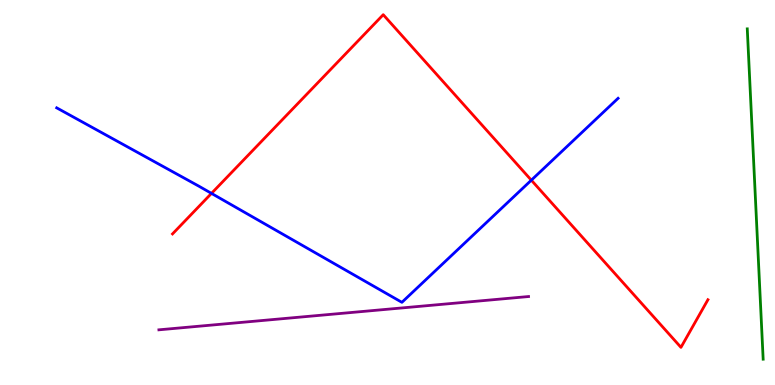[{'lines': ['blue', 'red'], 'intersections': [{'x': 2.73, 'y': 4.98}, {'x': 6.86, 'y': 5.32}]}, {'lines': ['green', 'red'], 'intersections': []}, {'lines': ['purple', 'red'], 'intersections': []}, {'lines': ['blue', 'green'], 'intersections': []}, {'lines': ['blue', 'purple'], 'intersections': []}, {'lines': ['green', 'purple'], 'intersections': []}]